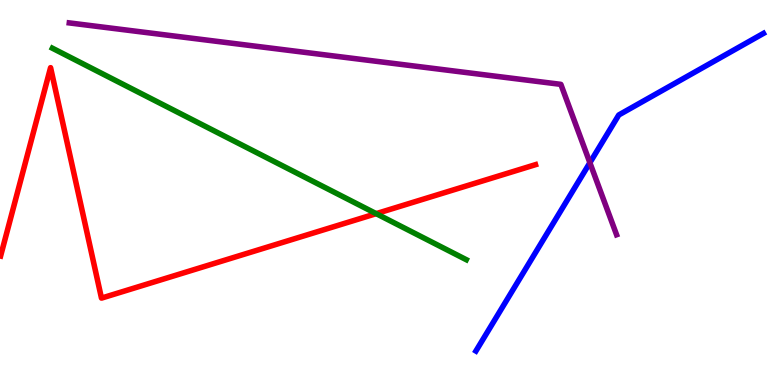[{'lines': ['blue', 'red'], 'intersections': []}, {'lines': ['green', 'red'], 'intersections': [{'x': 4.85, 'y': 4.45}]}, {'lines': ['purple', 'red'], 'intersections': []}, {'lines': ['blue', 'green'], 'intersections': []}, {'lines': ['blue', 'purple'], 'intersections': [{'x': 7.61, 'y': 5.77}]}, {'lines': ['green', 'purple'], 'intersections': []}]